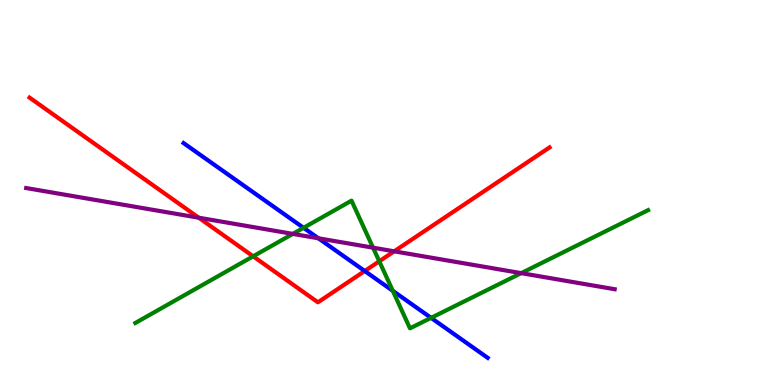[{'lines': ['blue', 'red'], 'intersections': [{'x': 4.71, 'y': 2.96}]}, {'lines': ['green', 'red'], 'intersections': [{'x': 3.27, 'y': 3.34}, {'x': 4.89, 'y': 3.21}]}, {'lines': ['purple', 'red'], 'intersections': [{'x': 2.56, 'y': 4.34}, {'x': 5.09, 'y': 3.47}]}, {'lines': ['blue', 'green'], 'intersections': [{'x': 3.92, 'y': 4.08}, {'x': 5.07, 'y': 2.45}, {'x': 5.56, 'y': 1.74}]}, {'lines': ['blue', 'purple'], 'intersections': [{'x': 4.11, 'y': 3.81}]}, {'lines': ['green', 'purple'], 'intersections': [{'x': 3.78, 'y': 3.93}, {'x': 4.81, 'y': 3.57}, {'x': 6.72, 'y': 2.91}]}]